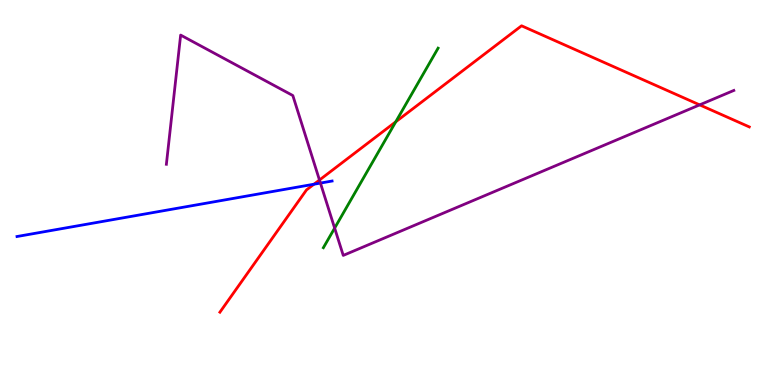[{'lines': ['blue', 'red'], 'intersections': [{'x': 4.05, 'y': 5.22}]}, {'lines': ['green', 'red'], 'intersections': [{'x': 5.11, 'y': 6.84}]}, {'lines': ['purple', 'red'], 'intersections': [{'x': 4.12, 'y': 5.32}, {'x': 9.03, 'y': 7.28}]}, {'lines': ['blue', 'green'], 'intersections': []}, {'lines': ['blue', 'purple'], 'intersections': [{'x': 4.13, 'y': 5.24}]}, {'lines': ['green', 'purple'], 'intersections': [{'x': 4.32, 'y': 4.08}]}]